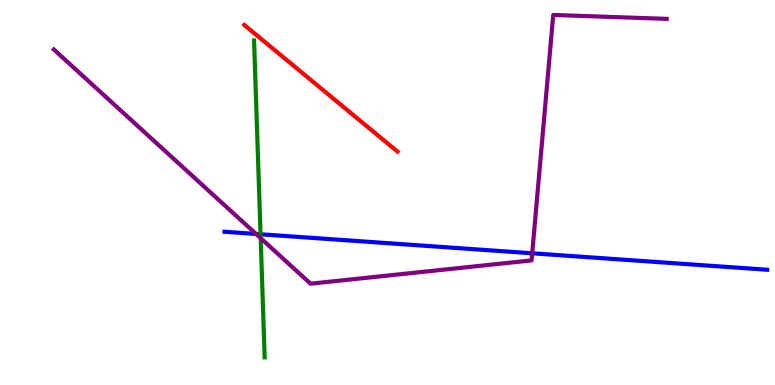[{'lines': ['blue', 'red'], 'intersections': []}, {'lines': ['green', 'red'], 'intersections': []}, {'lines': ['purple', 'red'], 'intersections': []}, {'lines': ['blue', 'green'], 'intersections': [{'x': 3.36, 'y': 3.92}]}, {'lines': ['blue', 'purple'], 'intersections': [{'x': 3.3, 'y': 3.92}, {'x': 6.87, 'y': 3.42}]}, {'lines': ['green', 'purple'], 'intersections': [{'x': 3.36, 'y': 3.81}]}]